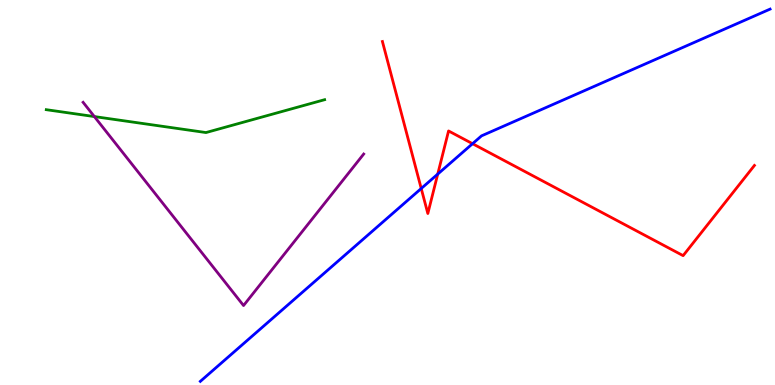[{'lines': ['blue', 'red'], 'intersections': [{'x': 5.44, 'y': 5.1}, {'x': 5.65, 'y': 5.48}, {'x': 6.1, 'y': 6.27}]}, {'lines': ['green', 'red'], 'intersections': []}, {'lines': ['purple', 'red'], 'intersections': []}, {'lines': ['blue', 'green'], 'intersections': []}, {'lines': ['blue', 'purple'], 'intersections': []}, {'lines': ['green', 'purple'], 'intersections': [{'x': 1.22, 'y': 6.97}]}]